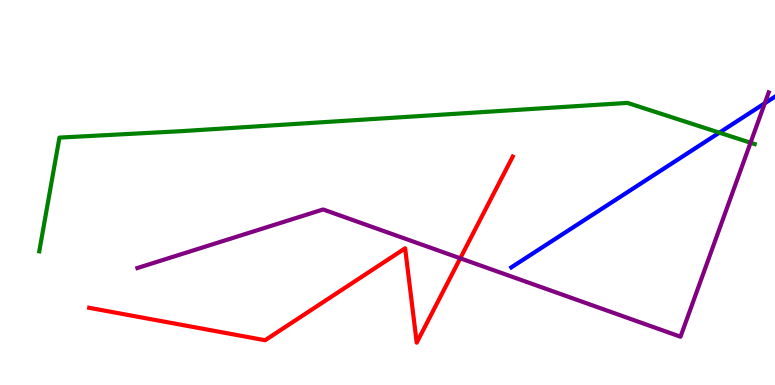[{'lines': ['blue', 'red'], 'intersections': []}, {'lines': ['green', 'red'], 'intersections': []}, {'lines': ['purple', 'red'], 'intersections': [{'x': 5.94, 'y': 3.29}]}, {'lines': ['blue', 'green'], 'intersections': [{'x': 9.28, 'y': 6.55}]}, {'lines': ['blue', 'purple'], 'intersections': [{'x': 9.87, 'y': 7.32}]}, {'lines': ['green', 'purple'], 'intersections': [{'x': 9.68, 'y': 6.29}]}]